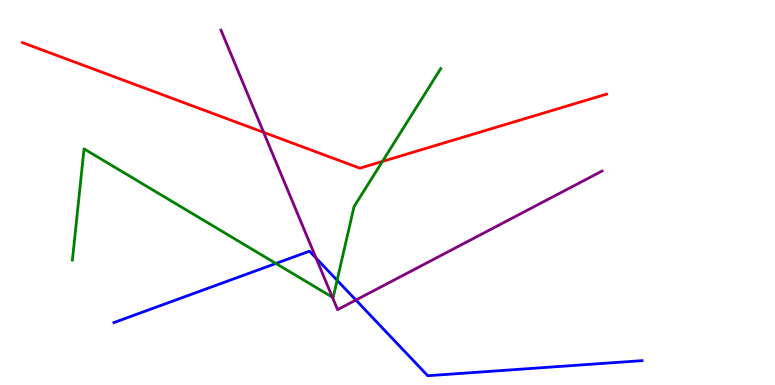[{'lines': ['blue', 'red'], 'intersections': []}, {'lines': ['green', 'red'], 'intersections': [{'x': 4.93, 'y': 5.81}]}, {'lines': ['purple', 'red'], 'intersections': [{'x': 3.4, 'y': 6.56}]}, {'lines': ['blue', 'green'], 'intersections': [{'x': 3.56, 'y': 3.16}, {'x': 4.35, 'y': 2.72}]}, {'lines': ['blue', 'purple'], 'intersections': [{'x': 4.08, 'y': 3.3}, {'x': 4.59, 'y': 2.21}]}, {'lines': ['green', 'purple'], 'intersections': [{'x': 4.29, 'y': 2.28}]}]